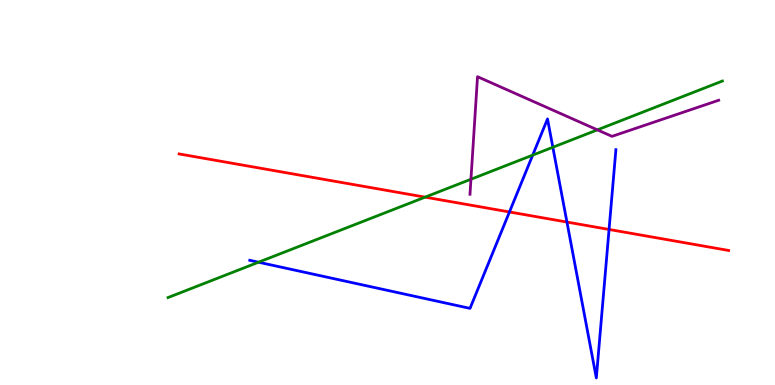[{'lines': ['blue', 'red'], 'intersections': [{'x': 6.57, 'y': 4.49}, {'x': 7.32, 'y': 4.23}, {'x': 7.86, 'y': 4.04}]}, {'lines': ['green', 'red'], 'intersections': [{'x': 5.49, 'y': 4.88}]}, {'lines': ['purple', 'red'], 'intersections': []}, {'lines': ['blue', 'green'], 'intersections': [{'x': 3.34, 'y': 3.19}, {'x': 6.87, 'y': 5.97}, {'x': 7.13, 'y': 6.18}]}, {'lines': ['blue', 'purple'], 'intersections': []}, {'lines': ['green', 'purple'], 'intersections': [{'x': 6.08, 'y': 5.34}, {'x': 7.71, 'y': 6.63}]}]